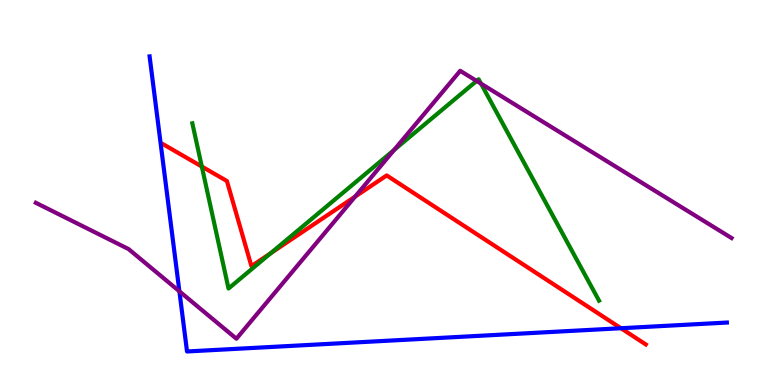[{'lines': ['blue', 'red'], 'intersections': [{'x': 8.01, 'y': 1.47}]}, {'lines': ['green', 'red'], 'intersections': [{'x': 2.6, 'y': 5.67}, {'x': 3.49, 'y': 3.42}]}, {'lines': ['purple', 'red'], 'intersections': [{'x': 4.58, 'y': 4.89}]}, {'lines': ['blue', 'green'], 'intersections': []}, {'lines': ['blue', 'purple'], 'intersections': [{'x': 2.31, 'y': 2.43}]}, {'lines': ['green', 'purple'], 'intersections': [{'x': 5.08, 'y': 6.1}, {'x': 6.15, 'y': 7.9}, {'x': 6.21, 'y': 7.83}]}]